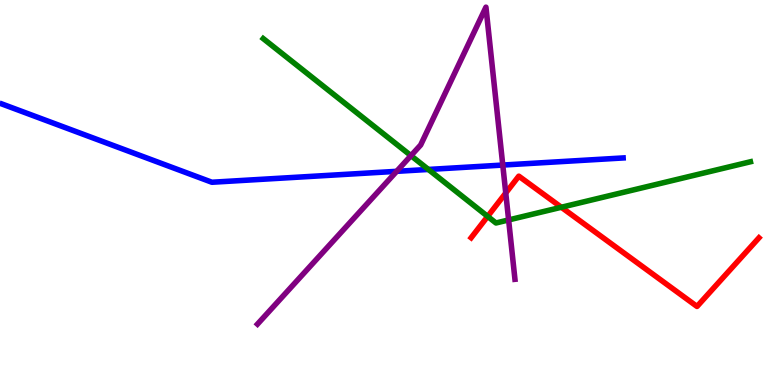[{'lines': ['blue', 'red'], 'intersections': []}, {'lines': ['green', 'red'], 'intersections': [{'x': 6.29, 'y': 4.38}, {'x': 7.24, 'y': 4.62}]}, {'lines': ['purple', 'red'], 'intersections': [{'x': 6.53, 'y': 4.99}]}, {'lines': ['blue', 'green'], 'intersections': [{'x': 5.53, 'y': 5.6}]}, {'lines': ['blue', 'purple'], 'intersections': [{'x': 5.12, 'y': 5.55}, {'x': 6.49, 'y': 5.71}]}, {'lines': ['green', 'purple'], 'intersections': [{'x': 5.3, 'y': 5.96}, {'x': 6.56, 'y': 4.29}]}]